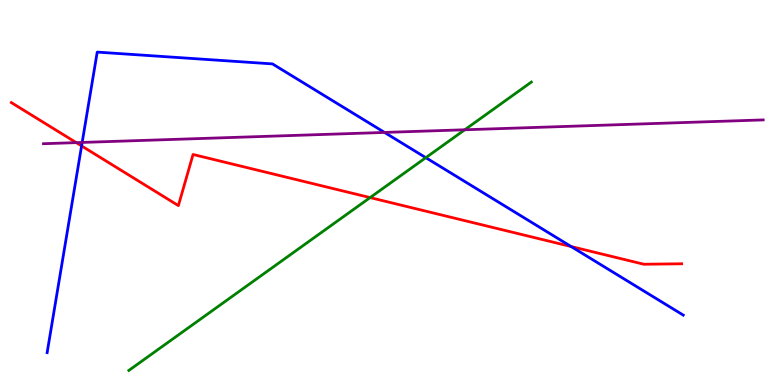[{'lines': ['blue', 'red'], 'intersections': [{'x': 1.05, 'y': 6.21}, {'x': 7.37, 'y': 3.6}]}, {'lines': ['green', 'red'], 'intersections': [{'x': 4.78, 'y': 4.87}]}, {'lines': ['purple', 'red'], 'intersections': [{'x': 0.984, 'y': 6.3}]}, {'lines': ['blue', 'green'], 'intersections': [{'x': 5.49, 'y': 5.9}]}, {'lines': ['blue', 'purple'], 'intersections': [{'x': 1.06, 'y': 6.3}, {'x': 4.96, 'y': 6.56}]}, {'lines': ['green', 'purple'], 'intersections': [{'x': 6.0, 'y': 6.63}]}]